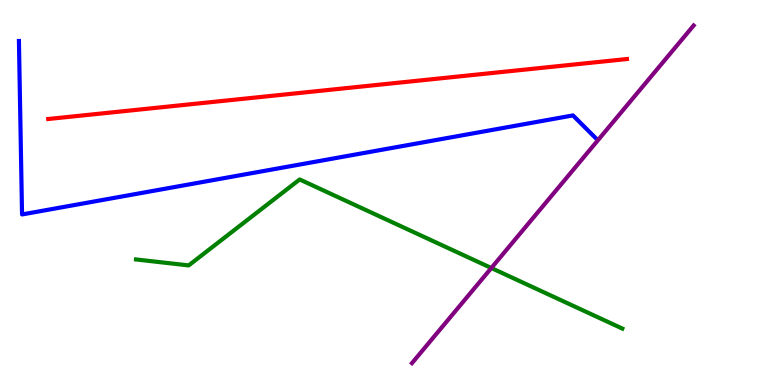[{'lines': ['blue', 'red'], 'intersections': []}, {'lines': ['green', 'red'], 'intersections': []}, {'lines': ['purple', 'red'], 'intersections': []}, {'lines': ['blue', 'green'], 'intersections': []}, {'lines': ['blue', 'purple'], 'intersections': []}, {'lines': ['green', 'purple'], 'intersections': [{'x': 6.34, 'y': 3.04}]}]